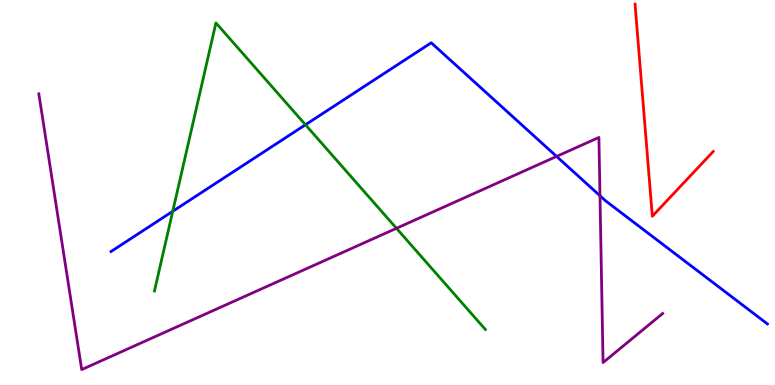[{'lines': ['blue', 'red'], 'intersections': []}, {'lines': ['green', 'red'], 'intersections': []}, {'lines': ['purple', 'red'], 'intersections': []}, {'lines': ['blue', 'green'], 'intersections': [{'x': 2.23, 'y': 4.51}, {'x': 3.94, 'y': 6.76}]}, {'lines': ['blue', 'purple'], 'intersections': [{'x': 7.18, 'y': 5.94}, {'x': 7.74, 'y': 4.92}]}, {'lines': ['green', 'purple'], 'intersections': [{'x': 5.12, 'y': 4.07}]}]